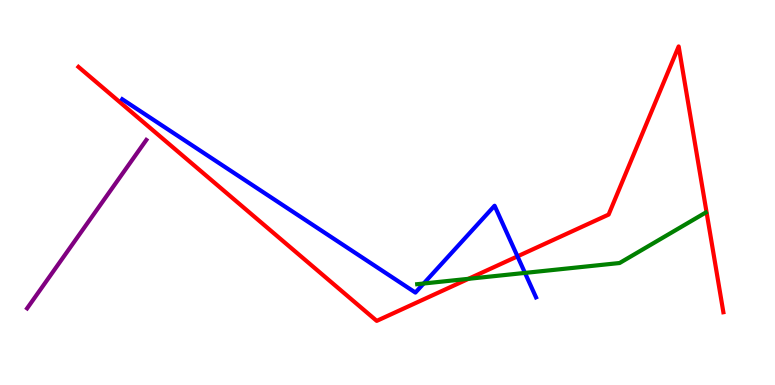[{'lines': ['blue', 'red'], 'intersections': [{'x': 6.68, 'y': 3.34}]}, {'lines': ['green', 'red'], 'intersections': [{'x': 6.04, 'y': 2.76}]}, {'lines': ['purple', 'red'], 'intersections': []}, {'lines': ['blue', 'green'], 'intersections': [{'x': 5.47, 'y': 2.64}, {'x': 6.77, 'y': 2.91}]}, {'lines': ['blue', 'purple'], 'intersections': []}, {'lines': ['green', 'purple'], 'intersections': []}]